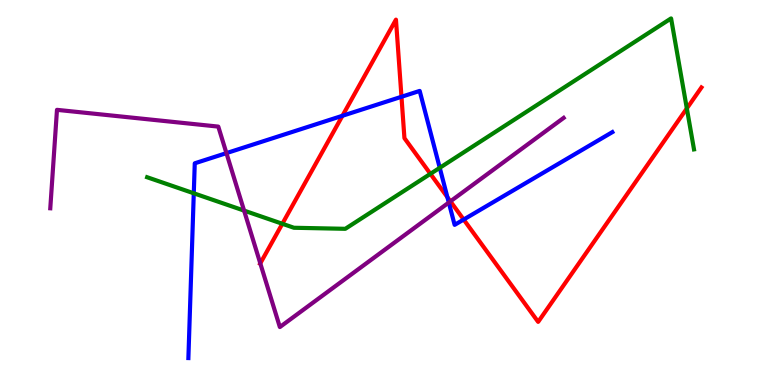[{'lines': ['blue', 'red'], 'intersections': [{'x': 4.42, 'y': 6.99}, {'x': 5.18, 'y': 7.49}, {'x': 5.77, 'y': 4.88}, {'x': 5.98, 'y': 4.3}]}, {'lines': ['green', 'red'], 'intersections': [{'x': 3.64, 'y': 4.19}, {'x': 5.55, 'y': 5.48}, {'x': 8.86, 'y': 7.18}]}, {'lines': ['purple', 'red'], 'intersections': [{'x': 3.36, 'y': 3.16}, {'x': 5.81, 'y': 4.77}]}, {'lines': ['blue', 'green'], 'intersections': [{'x': 2.5, 'y': 4.98}, {'x': 5.67, 'y': 5.64}]}, {'lines': ['blue', 'purple'], 'intersections': [{'x': 2.92, 'y': 6.02}, {'x': 5.79, 'y': 4.74}]}, {'lines': ['green', 'purple'], 'intersections': [{'x': 3.15, 'y': 4.53}]}]